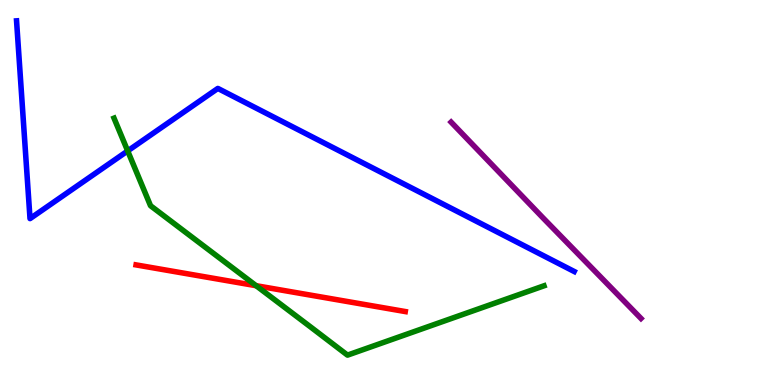[{'lines': ['blue', 'red'], 'intersections': []}, {'lines': ['green', 'red'], 'intersections': [{'x': 3.3, 'y': 2.58}]}, {'lines': ['purple', 'red'], 'intersections': []}, {'lines': ['blue', 'green'], 'intersections': [{'x': 1.65, 'y': 6.08}]}, {'lines': ['blue', 'purple'], 'intersections': []}, {'lines': ['green', 'purple'], 'intersections': []}]